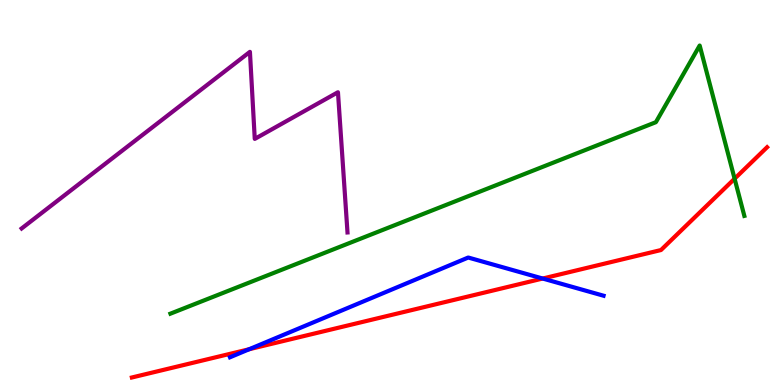[{'lines': ['blue', 'red'], 'intersections': [{'x': 3.22, 'y': 0.929}, {'x': 7.0, 'y': 2.77}]}, {'lines': ['green', 'red'], 'intersections': [{'x': 9.48, 'y': 5.36}]}, {'lines': ['purple', 'red'], 'intersections': []}, {'lines': ['blue', 'green'], 'intersections': []}, {'lines': ['blue', 'purple'], 'intersections': []}, {'lines': ['green', 'purple'], 'intersections': []}]